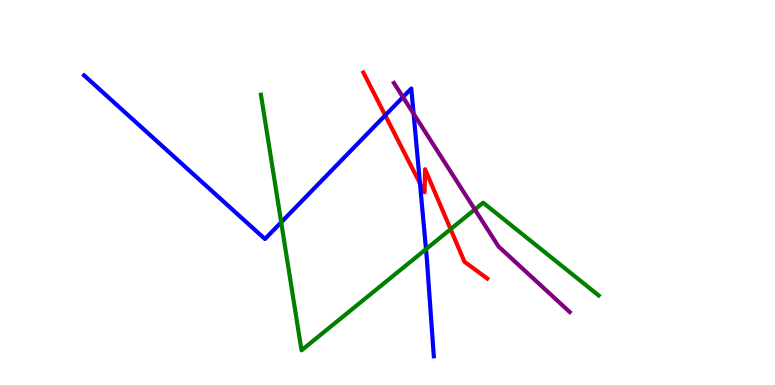[{'lines': ['blue', 'red'], 'intersections': [{'x': 4.97, 'y': 7.0}, {'x': 5.42, 'y': 5.24}]}, {'lines': ['green', 'red'], 'intersections': [{'x': 5.81, 'y': 4.05}]}, {'lines': ['purple', 'red'], 'intersections': []}, {'lines': ['blue', 'green'], 'intersections': [{'x': 3.63, 'y': 4.23}, {'x': 5.5, 'y': 3.53}]}, {'lines': ['blue', 'purple'], 'intersections': [{'x': 5.2, 'y': 7.48}, {'x': 5.34, 'y': 7.05}]}, {'lines': ['green', 'purple'], 'intersections': [{'x': 6.13, 'y': 4.56}]}]